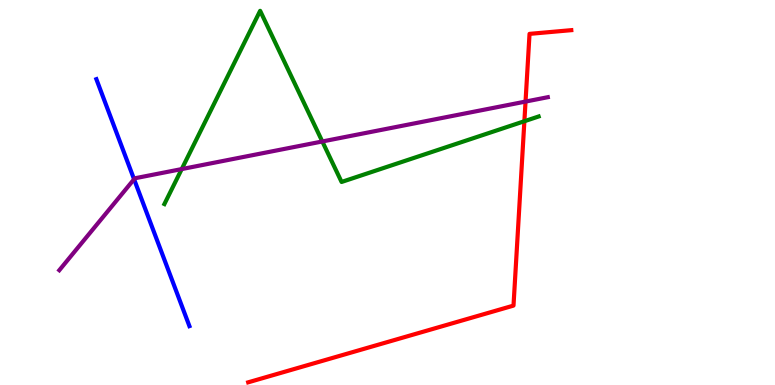[{'lines': ['blue', 'red'], 'intersections': []}, {'lines': ['green', 'red'], 'intersections': [{'x': 6.77, 'y': 6.85}]}, {'lines': ['purple', 'red'], 'intersections': [{'x': 6.78, 'y': 7.36}]}, {'lines': ['blue', 'green'], 'intersections': []}, {'lines': ['blue', 'purple'], 'intersections': [{'x': 1.73, 'y': 5.34}]}, {'lines': ['green', 'purple'], 'intersections': [{'x': 2.34, 'y': 5.61}, {'x': 4.16, 'y': 6.33}]}]